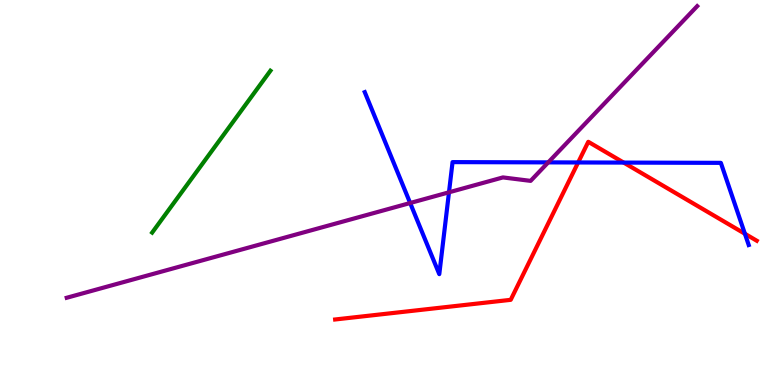[{'lines': ['blue', 'red'], 'intersections': [{'x': 7.46, 'y': 5.78}, {'x': 8.05, 'y': 5.78}, {'x': 9.61, 'y': 3.93}]}, {'lines': ['green', 'red'], 'intersections': []}, {'lines': ['purple', 'red'], 'intersections': []}, {'lines': ['blue', 'green'], 'intersections': []}, {'lines': ['blue', 'purple'], 'intersections': [{'x': 5.29, 'y': 4.73}, {'x': 5.79, 'y': 5.01}, {'x': 7.07, 'y': 5.78}]}, {'lines': ['green', 'purple'], 'intersections': []}]